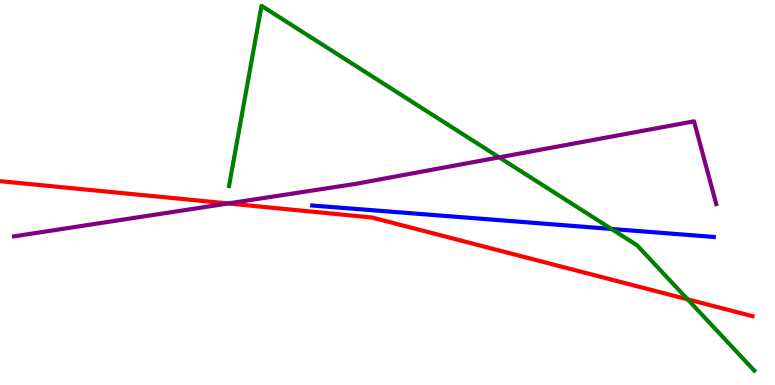[{'lines': ['blue', 'red'], 'intersections': []}, {'lines': ['green', 'red'], 'intersections': [{'x': 8.87, 'y': 2.22}]}, {'lines': ['purple', 'red'], 'intersections': [{'x': 2.94, 'y': 4.72}]}, {'lines': ['blue', 'green'], 'intersections': [{'x': 7.89, 'y': 4.05}]}, {'lines': ['blue', 'purple'], 'intersections': []}, {'lines': ['green', 'purple'], 'intersections': [{'x': 6.44, 'y': 5.91}]}]